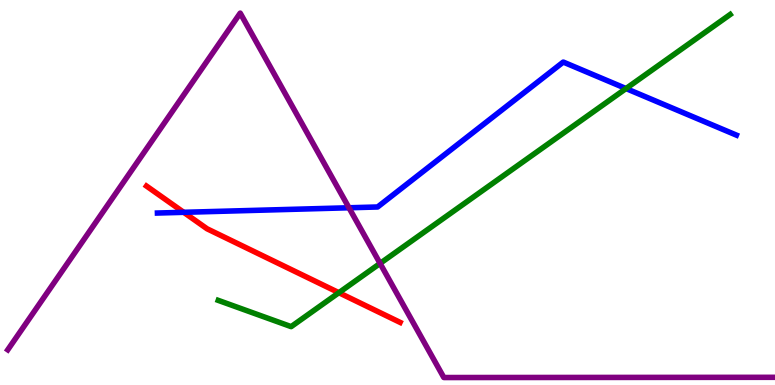[{'lines': ['blue', 'red'], 'intersections': [{'x': 2.37, 'y': 4.49}]}, {'lines': ['green', 'red'], 'intersections': [{'x': 4.37, 'y': 2.4}]}, {'lines': ['purple', 'red'], 'intersections': []}, {'lines': ['blue', 'green'], 'intersections': [{'x': 8.08, 'y': 7.7}]}, {'lines': ['blue', 'purple'], 'intersections': [{'x': 4.5, 'y': 4.6}]}, {'lines': ['green', 'purple'], 'intersections': [{'x': 4.9, 'y': 3.16}]}]